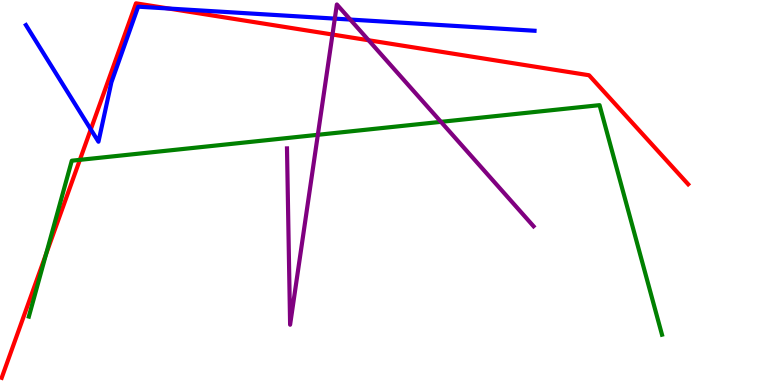[{'lines': ['blue', 'red'], 'intersections': [{'x': 1.17, 'y': 6.64}, {'x': 2.18, 'y': 9.78}]}, {'lines': ['green', 'red'], 'intersections': [{'x': 0.595, 'y': 3.4}, {'x': 1.03, 'y': 5.85}]}, {'lines': ['purple', 'red'], 'intersections': [{'x': 4.29, 'y': 9.1}, {'x': 4.76, 'y': 8.95}]}, {'lines': ['blue', 'green'], 'intersections': []}, {'lines': ['blue', 'purple'], 'intersections': [{'x': 4.32, 'y': 9.52}, {'x': 4.52, 'y': 9.49}]}, {'lines': ['green', 'purple'], 'intersections': [{'x': 4.1, 'y': 6.5}, {'x': 5.69, 'y': 6.84}]}]